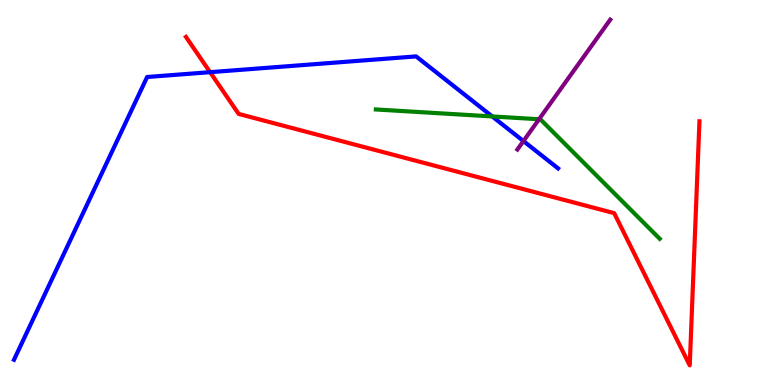[{'lines': ['blue', 'red'], 'intersections': [{'x': 2.71, 'y': 8.13}]}, {'lines': ['green', 'red'], 'intersections': []}, {'lines': ['purple', 'red'], 'intersections': []}, {'lines': ['blue', 'green'], 'intersections': [{'x': 6.35, 'y': 6.98}]}, {'lines': ['blue', 'purple'], 'intersections': [{'x': 6.75, 'y': 6.34}]}, {'lines': ['green', 'purple'], 'intersections': [{'x': 6.96, 'y': 6.9}]}]